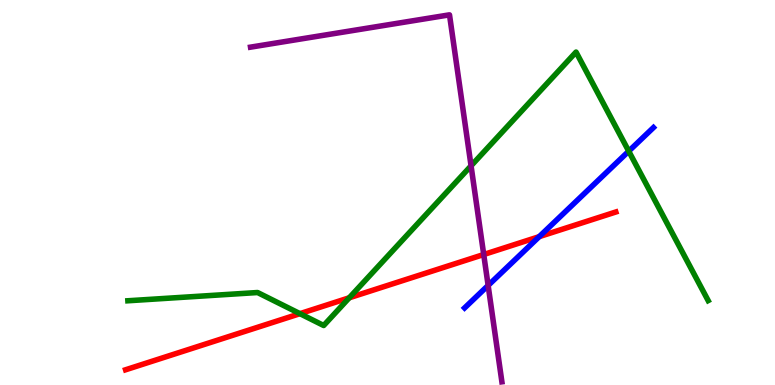[{'lines': ['blue', 'red'], 'intersections': [{'x': 6.96, 'y': 3.85}]}, {'lines': ['green', 'red'], 'intersections': [{'x': 3.87, 'y': 1.85}, {'x': 4.51, 'y': 2.27}]}, {'lines': ['purple', 'red'], 'intersections': [{'x': 6.24, 'y': 3.39}]}, {'lines': ['blue', 'green'], 'intersections': [{'x': 8.11, 'y': 6.07}]}, {'lines': ['blue', 'purple'], 'intersections': [{'x': 6.3, 'y': 2.59}]}, {'lines': ['green', 'purple'], 'intersections': [{'x': 6.08, 'y': 5.69}]}]